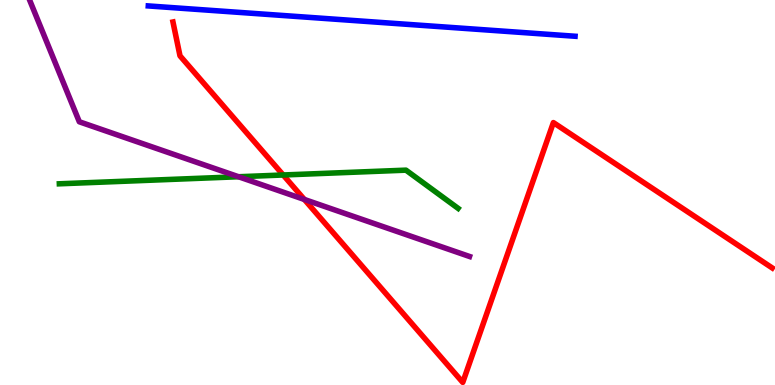[{'lines': ['blue', 'red'], 'intersections': []}, {'lines': ['green', 'red'], 'intersections': [{'x': 3.65, 'y': 5.45}]}, {'lines': ['purple', 'red'], 'intersections': [{'x': 3.93, 'y': 4.82}]}, {'lines': ['blue', 'green'], 'intersections': []}, {'lines': ['blue', 'purple'], 'intersections': []}, {'lines': ['green', 'purple'], 'intersections': [{'x': 3.08, 'y': 5.41}]}]